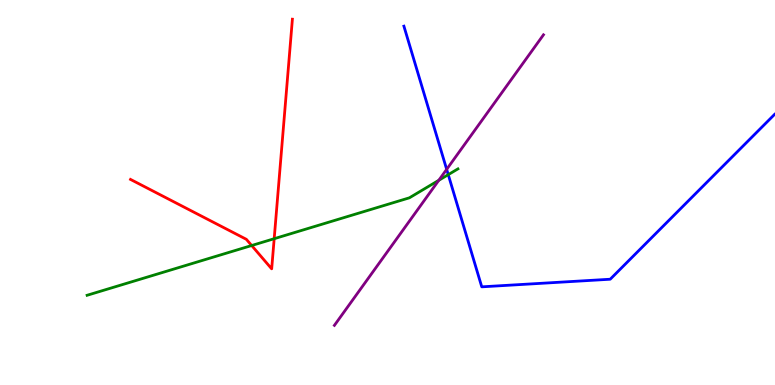[{'lines': ['blue', 'red'], 'intersections': []}, {'lines': ['green', 'red'], 'intersections': [{'x': 3.25, 'y': 3.62}, {'x': 3.54, 'y': 3.8}]}, {'lines': ['purple', 'red'], 'intersections': []}, {'lines': ['blue', 'green'], 'intersections': [{'x': 5.78, 'y': 5.46}]}, {'lines': ['blue', 'purple'], 'intersections': [{'x': 5.76, 'y': 5.6}]}, {'lines': ['green', 'purple'], 'intersections': [{'x': 5.66, 'y': 5.32}]}]